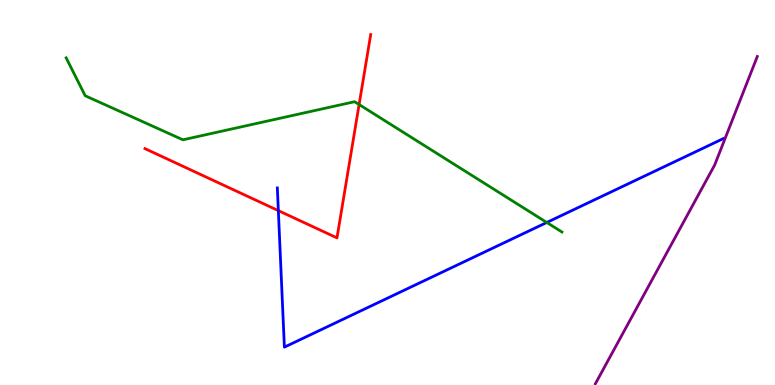[{'lines': ['blue', 'red'], 'intersections': [{'x': 3.59, 'y': 4.53}]}, {'lines': ['green', 'red'], 'intersections': [{'x': 4.63, 'y': 7.29}]}, {'lines': ['purple', 'red'], 'intersections': []}, {'lines': ['blue', 'green'], 'intersections': [{'x': 7.06, 'y': 4.22}]}, {'lines': ['blue', 'purple'], 'intersections': []}, {'lines': ['green', 'purple'], 'intersections': []}]